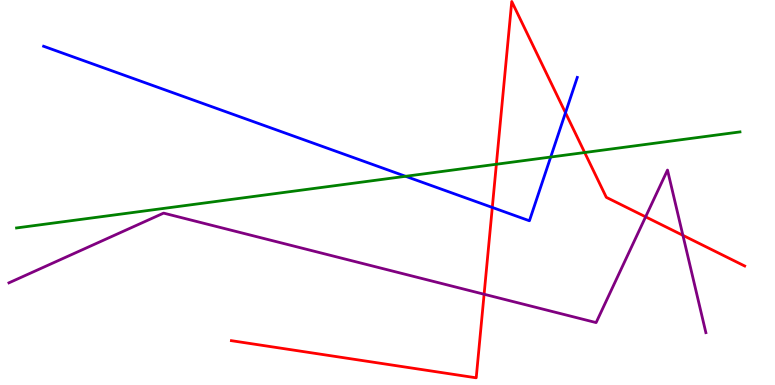[{'lines': ['blue', 'red'], 'intersections': [{'x': 6.35, 'y': 4.61}, {'x': 7.3, 'y': 7.07}]}, {'lines': ['green', 'red'], 'intersections': [{'x': 6.4, 'y': 5.73}, {'x': 7.54, 'y': 6.04}]}, {'lines': ['purple', 'red'], 'intersections': [{'x': 6.25, 'y': 2.36}, {'x': 8.33, 'y': 4.37}, {'x': 8.81, 'y': 3.89}]}, {'lines': ['blue', 'green'], 'intersections': [{'x': 5.23, 'y': 5.42}, {'x': 7.11, 'y': 5.92}]}, {'lines': ['blue', 'purple'], 'intersections': []}, {'lines': ['green', 'purple'], 'intersections': []}]